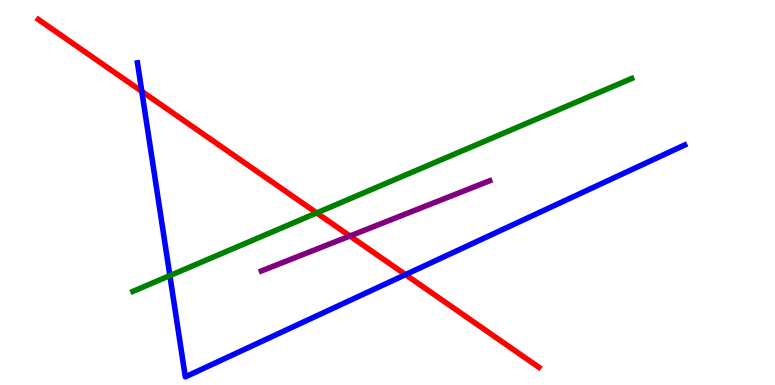[{'lines': ['blue', 'red'], 'intersections': [{'x': 1.83, 'y': 7.63}, {'x': 5.23, 'y': 2.87}]}, {'lines': ['green', 'red'], 'intersections': [{'x': 4.09, 'y': 4.47}]}, {'lines': ['purple', 'red'], 'intersections': [{'x': 4.51, 'y': 3.87}]}, {'lines': ['blue', 'green'], 'intersections': [{'x': 2.19, 'y': 2.84}]}, {'lines': ['blue', 'purple'], 'intersections': []}, {'lines': ['green', 'purple'], 'intersections': []}]